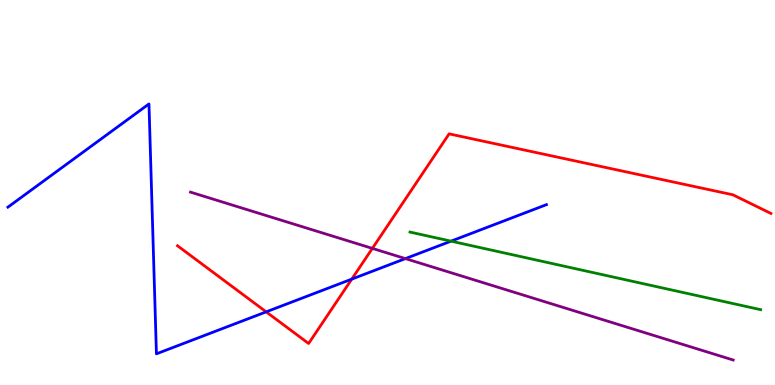[{'lines': ['blue', 'red'], 'intersections': [{'x': 3.43, 'y': 1.9}, {'x': 4.54, 'y': 2.75}]}, {'lines': ['green', 'red'], 'intersections': []}, {'lines': ['purple', 'red'], 'intersections': [{'x': 4.8, 'y': 3.55}]}, {'lines': ['blue', 'green'], 'intersections': [{'x': 5.82, 'y': 3.74}]}, {'lines': ['blue', 'purple'], 'intersections': [{'x': 5.23, 'y': 3.28}]}, {'lines': ['green', 'purple'], 'intersections': []}]